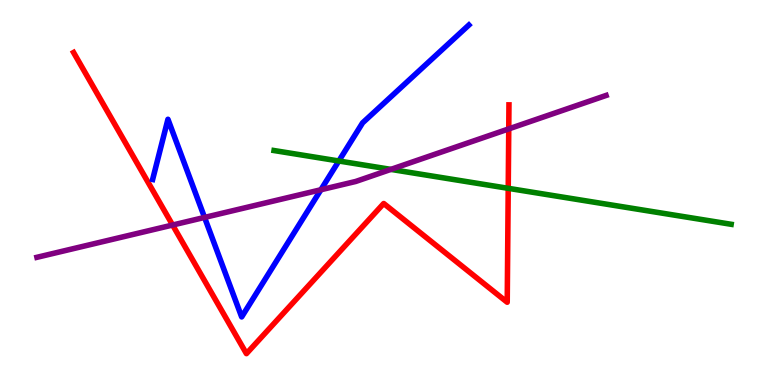[{'lines': ['blue', 'red'], 'intersections': []}, {'lines': ['green', 'red'], 'intersections': [{'x': 6.56, 'y': 5.11}]}, {'lines': ['purple', 'red'], 'intersections': [{'x': 2.23, 'y': 4.15}, {'x': 6.56, 'y': 6.65}]}, {'lines': ['blue', 'green'], 'intersections': [{'x': 4.37, 'y': 5.82}]}, {'lines': ['blue', 'purple'], 'intersections': [{'x': 2.64, 'y': 4.35}, {'x': 4.14, 'y': 5.07}]}, {'lines': ['green', 'purple'], 'intersections': [{'x': 5.04, 'y': 5.6}]}]